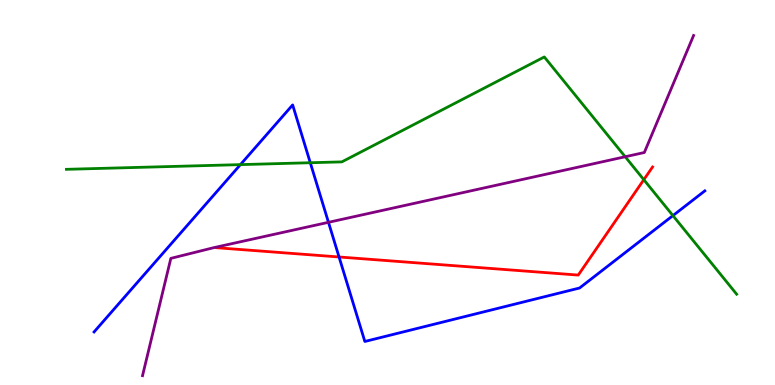[{'lines': ['blue', 'red'], 'intersections': [{'x': 4.37, 'y': 3.33}]}, {'lines': ['green', 'red'], 'intersections': [{'x': 8.31, 'y': 5.33}]}, {'lines': ['purple', 'red'], 'intersections': []}, {'lines': ['blue', 'green'], 'intersections': [{'x': 3.1, 'y': 5.72}, {'x': 4.0, 'y': 5.77}, {'x': 8.68, 'y': 4.4}]}, {'lines': ['blue', 'purple'], 'intersections': [{'x': 4.24, 'y': 4.23}]}, {'lines': ['green', 'purple'], 'intersections': [{'x': 8.07, 'y': 5.93}]}]